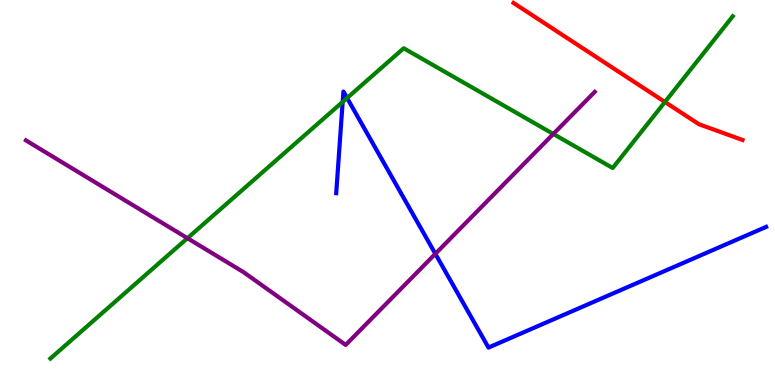[{'lines': ['blue', 'red'], 'intersections': []}, {'lines': ['green', 'red'], 'intersections': [{'x': 8.58, 'y': 7.35}]}, {'lines': ['purple', 'red'], 'intersections': []}, {'lines': ['blue', 'green'], 'intersections': [{'x': 4.42, 'y': 7.35}, {'x': 4.48, 'y': 7.45}]}, {'lines': ['blue', 'purple'], 'intersections': [{'x': 5.62, 'y': 3.41}]}, {'lines': ['green', 'purple'], 'intersections': [{'x': 2.42, 'y': 3.81}, {'x': 7.14, 'y': 6.52}]}]